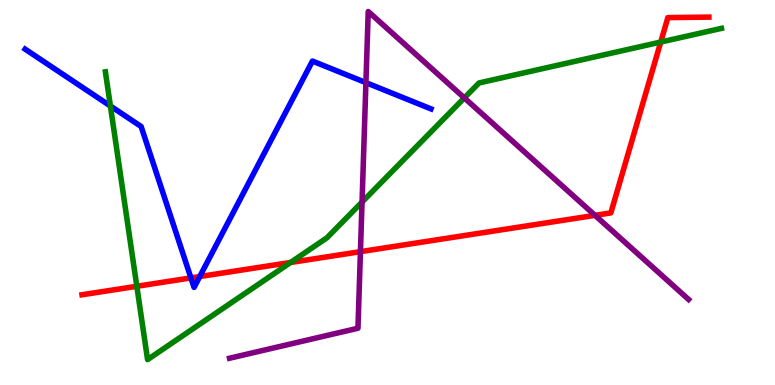[{'lines': ['blue', 'red'], 'intersections': [{'x': 2.46, 'y': 2.78}, {'x': 2.58, 'y': 2.82}]}, {'lines': ['green', 'red'], 'intersections': [{'x': 1.77, 'y': 2.56}, {'x': 3.75, 'y': 3.18}, {'x': 8.53, 'y': 8.91}]}, {'lines': ['purple', 'red'], 'intersections': [{'x': 4.65, 'y': 3.46}, {'x': 7.68, 'y': 4.41}]}, {'lines': ['blue', 'green'], 'intersections': [{'x': 1.42, 'y': 7.25}]}, {'lines': ['blue', 'purple'], 'intersections': [{'x': 4.72, 'y': 7.85}]}, {'lines': ['green', 'purple'], 'intersections': [{'x': 4.67, 'y': 4.75}, {'x': 5.99, 'y': 7.46}]}]